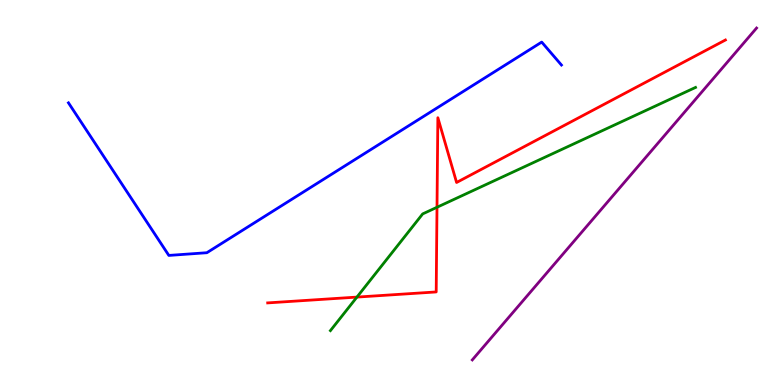[{'lines': ['blue', 'red'], 'intersections': []}, {'lines': ['green', 'red'], 'intersections': [{'x': 4.61, 'y': 2.28}, {'x': 5.64, 'y': 4.62}]}, {'lines': ['purple', 'red'], 'intersections': []}, {'lines': ['blue', 'green'], 'intersections': []}, {'lines': ['blue', 'purple'], 'intersections': []}, {'lines': ['green', 'purple'], 'intersections': []}]